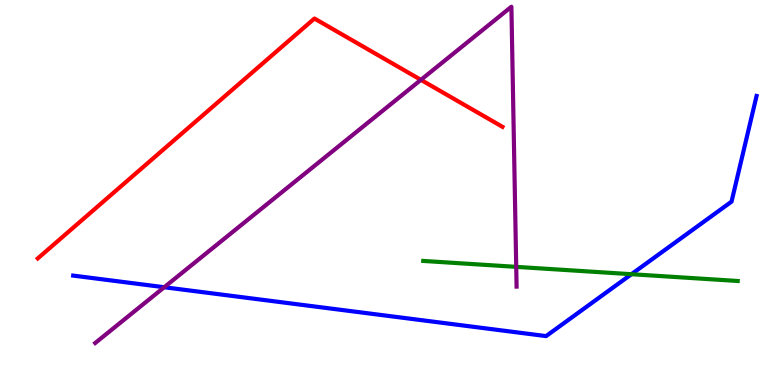[{'lines': ['blue', 'red'], 'intersections': []}, {'lines': ['green', 'red'], 'intersections': []}, {'lines': ['purple', 'red'], 'intersections': [{'x': 5.43, 'y': 7.93}]}, {'lines': ['blue', 'green'], 'intersections': [{'x': 8.15, 'y': 2.88}]}, {'lines': ['blue', 'purple'], 'intersections': [{'x': 2.12, 'y': 2.54}]}, {'lines': ['green', 'purple'], 'intersections': [{'x': 6.66, 'y': 3.07}]}]